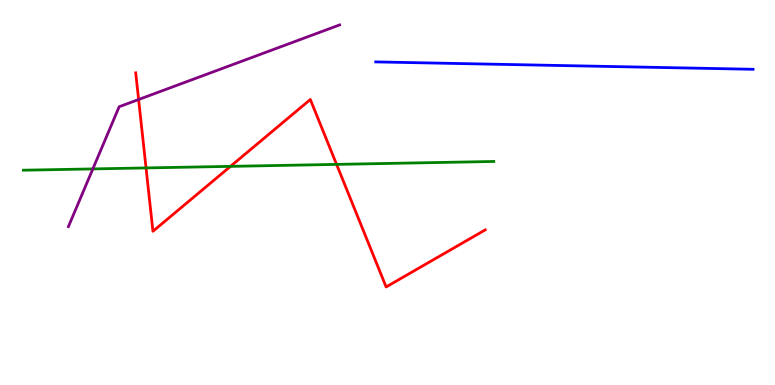[{'lines': ['blue', 'red'], 'intersections': []}, {'lines': ['green', 'red'], 'intersections': [{'x': 1.88, 'y': 5.64}, {'x': 2.97, 'y': 5.68}, {'x': 4.34, 'y': 5.73}]}, {'lines': ['purple', 'red'], 'intersections': [{'x': 1.79, 'y': 7.42}]}, {'lines': ['blue', 'green'], 'intersections': []}, {'lines': ['blue', 'purple'], 'intersections': []}, {'lines': ['green', 'purple'], 'intersections': [{'x': 1.2, 'y': 5.61}]}]